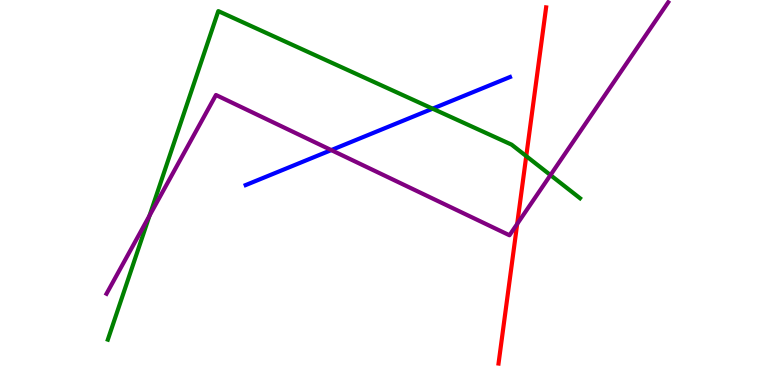[{'lines': ['blue', 'red'], 'intersections': []}, {'lines': ['green', 'red'], 'intersections': [{'x': 6.79, 'y': 5.95}]}, {'lines': ['purple', 'red'], 'intersections': [{'x': 6.67, 'y': 4.18}]}, {'lines': ['blue', 'green'], 'intersections': [{'x': 5.58, 'y': 7.18}]}, {'lines': ['blue', 'purple'], 'intersections': [{'x': 4.27, 'y': 6.1}]}, {'lines': ['green', 'purple'], 'intersections': [{'x': 1.93, 'y': 4.4}, {'x': 7.1, 'y': 5.45}]}]